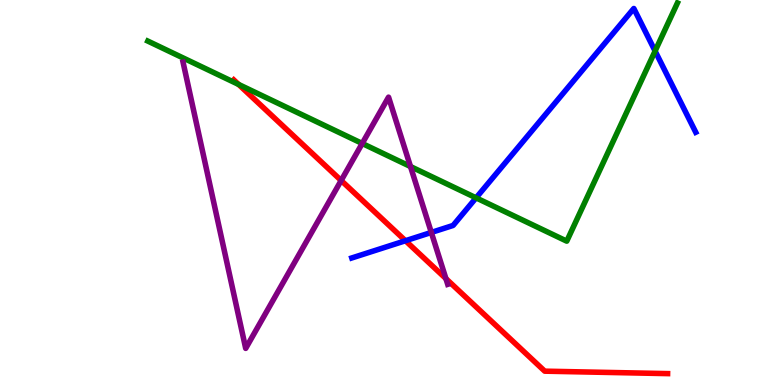[{'lines': ['blue', 'red'], 'intersections': [{'x': 5.23, 'y': 3.75}]}, {'lines': ['green', 'red'], 'intersections': [{'x': 3.08, 'y': 7.81}]}, {'lines': ['purple', 'red'], 'intersections': [{'x': 4.4, 'y': 5.31}, {'x': 5.75, 'y': 2.76}]}, {'lines': ['blue', 'green'], 'intersections': [{'x': 6.14, 'y': 4.86}, {'x': 8.45, 'y': 8.67}]}, {'lines': ['blue', 'purple'], 'intersections': [{'x': 5.57, 'y': 3.96}]}, {'lines': ['green', 'purple'], 'intersections': [{'x': 4.67, 'y': 6.27}, {'x': 5.3, 'y': 5.67}]}]